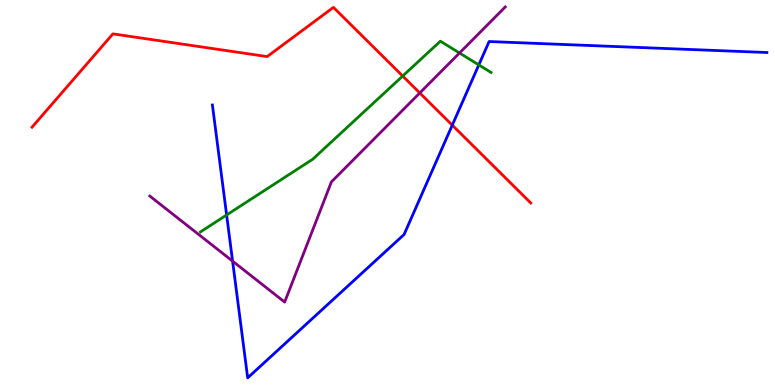[{'lines': ['blue', 'red'], 'intersections': [{'x': 5.84, 'y': 6.75}]}, {'lines': ['green', 'red'], 'intersections': [{'x': 5.2, 'y': 8.03}]}, {'lines': ['purple', 'red'], 'intersections': [{'x': 5.42, 'y': 7.59}]}, {'lines': ['blue', 'green'], 'intersections': [{'x': 2.92, 'y': 4.42}, {'x': 6.18, 'y': 8.31}]}, {'lines': ['blue', 'purple'], 'intersections': [{'x': 3.0, 'y': 3.22}]}, {'lines': ['green', 'purple'], 'intersections': [{'x': 5.93, 'y': 8.62}]}]